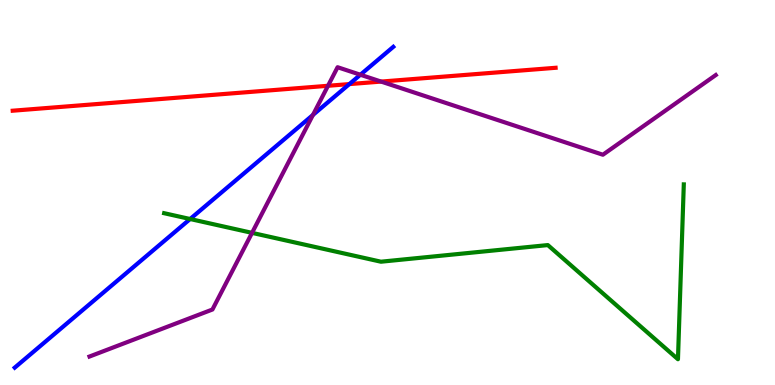[{'lines': ['blue', 'red'], 'intersections': [{'x': 4.51, 'y': 7.82}]}, {'lines': ['green', 'red'], 'intersections': []}, {'lines': ['purple', 'red'], 'intersections': [{'x': 4.23, 'y': 7.77}, {'x': 4.92, 'y': 7.88}]}, {'lines': ['blue', 'green'], 'intersections': [{'x': 2.45, 'y': 4.31}]}, {'lines': ['blue', 'purple'], 'intersections': [{'x': 4.04, 'y': 7.01}, {'x': 4.65, 'y': 8.06}]}, {'lines': ['green', 'purple'], 'intersections': [{'x': 3.25, 'y': 3.95}]}]